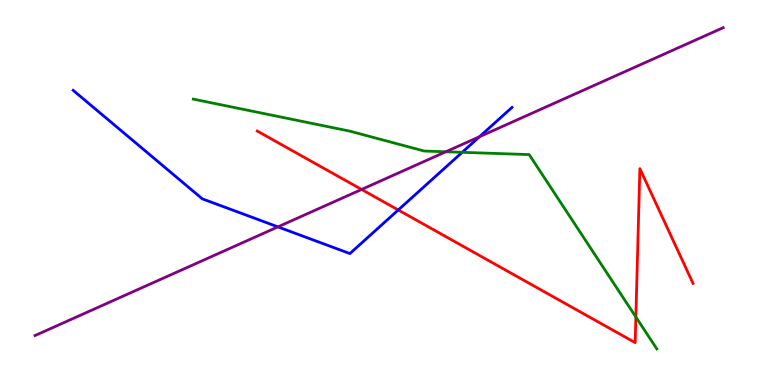[{'lines': ['blue', 'red'], 'intersections': [{'x': 5.14, 'y': 4.55}]}, {'lines': ['green', 'red'], 'intersections': [{'x': 8.2, 'y': 1.77}]}, {'lines': ['purple', 'red'], 'intersections': [{'x': 4.67, 'y': 5.08}]}, {'lines': ['blue', 'green'], 'intersections': [{'x': 5.96, 'y': 6.04}]}, {'lines': ['blue', 'purple'], 'intersections': [{'x': 3.59, 'y': 4.11}, {'x': 6.19, 'y': 6.45}]}, {'lines': ['green', 'purple'], 'intersections': [{'x': 5.75, 'y': 6.06}]}]